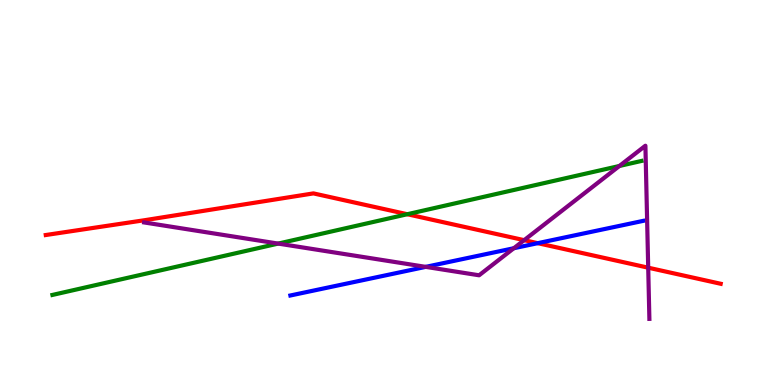[{'lines': ['blue', 'red'], 'intersections': [{'x': 6.94, 'y': 3.68}]}, {'lines': ['green', 'red'], 'intersections': [{'x': 5.26, 'y': 4.44}]}, {'lines': ['purple', 'red'], 'intersections': [{'x': 6.76, 'y': 3.76}, {'x': 8.36, 'y': 3.05}]}, {'lines': ['blue', 'green'], 'intersections': []}, {'lines': ['blue', 'purple'], 'intersections': [{'x': 5.49, 'y': 3.07}, {'x': 6.63, 'y': 3.55}]}, {'lines': ['green', 'purple'], 'intersections': [{'x': 3.59, 'y': 3.67}, {'x': 7.99, 'y': 5.69}]}]